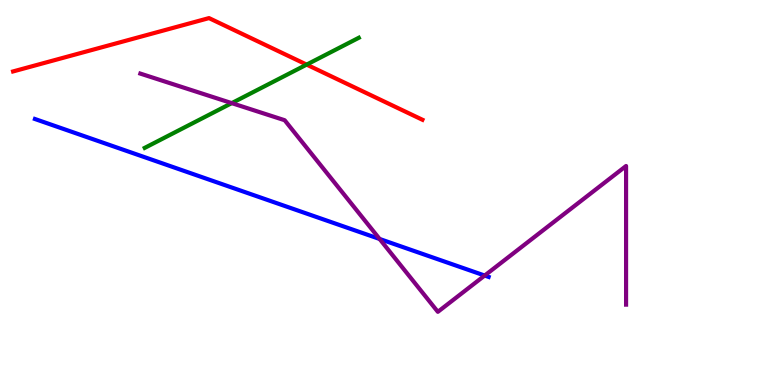[{'lines': ['blue', 'red'], 'intersections': []}, {'lines': ['green', 'red'], 'intersections': [{'x': 3.96, 'y': 8.32}]}, {'lines': ['purple', 'red'], 'intersections': []}, {'lines': ['blue', 'green'], 'intersections': []}, {'lines': ['blue', 'purple'], 'intersections': [{'x': 4.9, 'y': 3.79}, {'x': 6.25, 'y': 2.84}]}, {'lines': ['green', 'purple'], 'intersections': [{'x': 2.99, 'y': 7.32}]}]